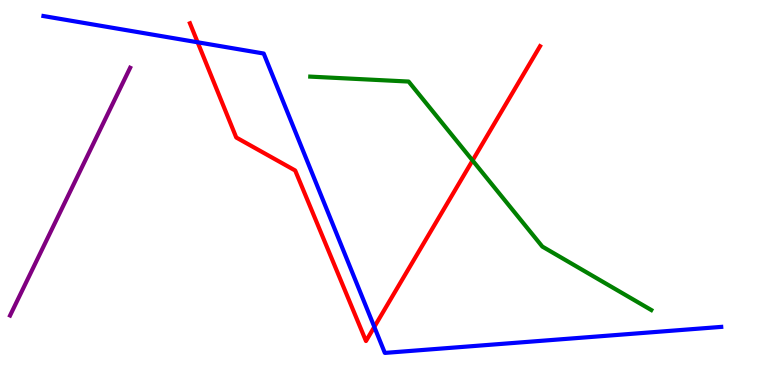[{'lines': ['blue', 'red'], 'intersections': [{'x': 2.55, 'y': 8.9}, {'x': 4.83, 'y': 1.51}]}, {'lines': ['green', 'red'], 'intersections': [{'x': 6.1, 'y': 5.83}]}, {'lines': ['purple', 'red'], 'intersections': []}, {'lines': ['blue', 'green'], 'intersections': []}, {'lines': ['blue', 'purple'], 'intersections': []}, {'lines': ['green', 'purple'], 'intersections': []}]